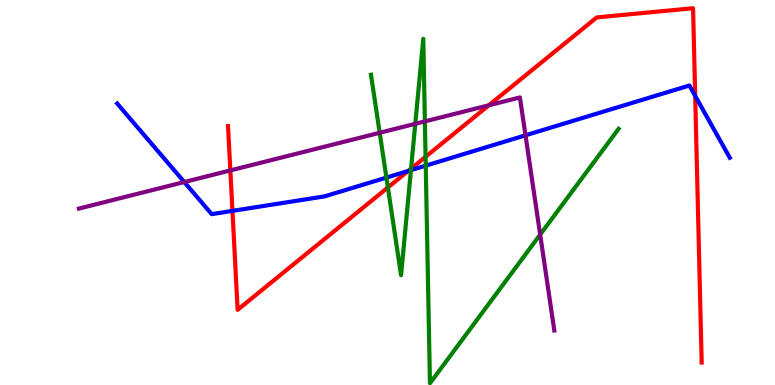[{'lines': ['blue', 'red'], 'intersections': [{'x': 3.0, 'y': 4.52}, {'x': 5.27, 'y': 5.56}, {'x': 8.97, 'y': 7.51}]}, {'lines': ['green', 'red'], 'intersections': [{'x': 5.01, 'y': 5.13}, {'x': 5.3, 'y': 5.62}, {'x': 5.49, 'y': 5.93}]}, {'lines': ['purple', 'red'], 'intersections': [{'x': 2.97, 'y': 5.57}, {'x': 6.31, 'y': 7.27}]}, {'lines': ['blue', 'green'], 'intersections': [{'x': 4.99, 'y': 5.39}, {'x': 5.3, 'y': 5.58}, {'x': 5.49, 'y': 5.7}]}, {'lines': ['blue', 'purple'], 'intersections': [{'x': 2.38, 'y': 5.27}, {'x': 6.78, 'y': 6.49}]}, {'lines': ['green', 'purple'], 'intersections': [{'x': 4.9, 'y': 6.55}, {'x': 5.36, 'y': 6.78}, {'x': 5.48, 'y': 6.85}, {'x': 6.97, 'y': 3.91}]}]